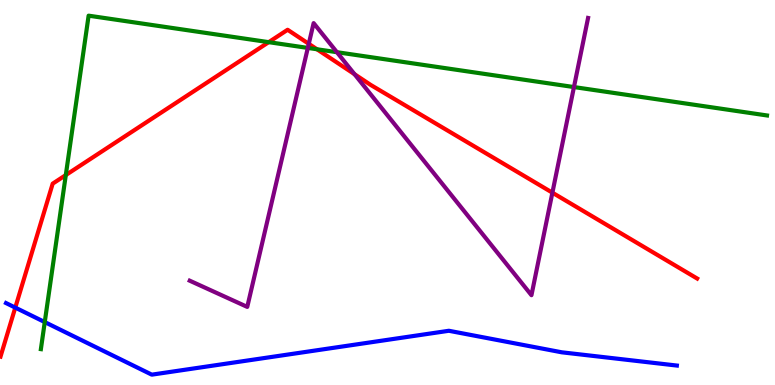[{'lines': ['blue', 'red'], 'intersections': [{'x': 0.197, 'y': 2.01}]}, {'lines': ['green', 'red'], 'intersections': [{'x': 0.849, 'y': 5.45}, {'x': 3.47, 'y': 8.9}, {'x': 4.09, 'y': 8.72}]}, {'lines': ['purple', 'red'], 'intersections': [{'x': 3.98, 'y': 8.86}, {'x': 4.57, 'y': 8.07}, {'x': 7.13, 'y': 5.0}]}, {'lines': ['blue', 'green'], 'intersections': [{'x': 0.577, 'y': 1.63}]}, {'lines': ['blue', 'purple'], 'intersections': []}, {'lines': ['green', 'purple'], 'intersections': [{'x': 3.97, 'y': 8.76}, {'x': 4.35, 'y': 8.64}, {'x': 7.41, 'y': 7.74}]}]